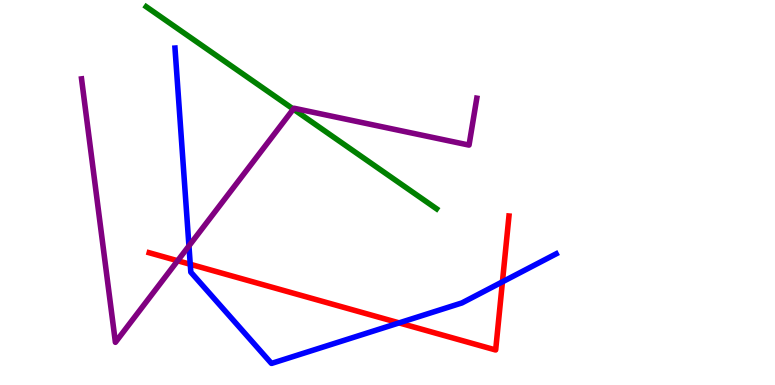[{'lines': ['blue', 'red'], 'intersections': [{'x': 2.45, 'y': 3.14}, {'x': 5.15, 'y': 1.61}, {'x': 6.48, 'y': 2.68}]}, {'lines': ['green', 'red'], 'intersections': []}, {'lines': ['purple', 'red'], 'intersections': [{'x': 2.29, 'y': 3.23}]}, {'lines': ['blue', 'green'], 'intersections': []}, {'lines': ['blue', 'purple'], 'intersections': [{'x': 2.44, 'y': 3.61}]}, {'lines': ['green', 'purple'], 'intersections': [{'x': 3.79, 'y': 7.17}]}]